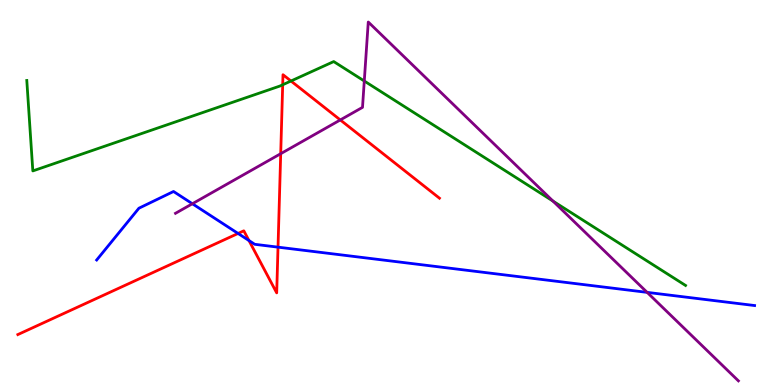[{'lines': ['blue', 'red'], 'intersections': [{'x': 3.07, 'y': 3.94}, {'x': 3.21, 'y': 3.75}, {'x': 3.59, 'y': 3.58}]}, {'lines': ['green', 'red'], 'intersections': [{'x': 3.65, 'y': 7.8}, {'x': 3.75, 'y': 7.9}]}, {'lines': ['purple', 'red'], 'intersections': [{'x': 3.62, 'y': 6.01}, {'x': 4.39, 'y': 6.88}]}, {'lines': ['blue', 'green'], 'intersections': []}, {'lines': ['blue', 'purple'], 'intersections': [{'x': 2.48, 'y': 4.71}, {'x': 8.35, 'y': 2.41}]}, {'lines': ['green', 'purple'], 'intersections': [{'x': 4.7, 'y': 7.9}, {'x': 7.14, 'y': 4.78}]}]